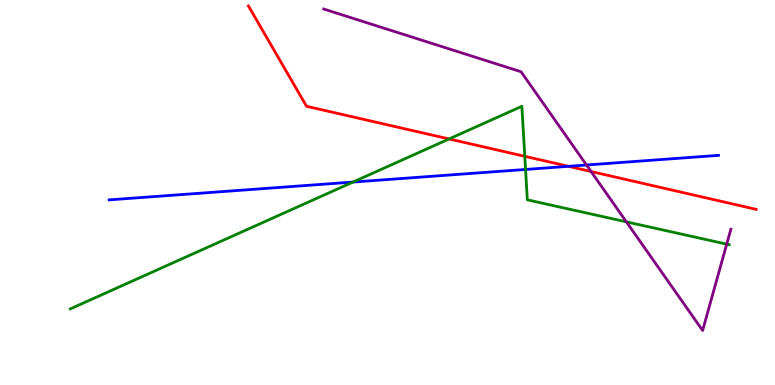[{'lines': ['blue', 'red'], 'intersections': [{'x': 7.33, 'y': 5.68}]}, {'lines': ['green', 'red'], 'intersections': [{'x': 5.79, 'y': 6.39}, {'x': 6.77, 'y': 5.94}]}, {'lines': ['purple', 'red'], 'intersections': [{'x': 7.63, 'y': 5.55}]}, {'lines': ['blue', 'green'], 'intersections': [{'x': 4.55, 'y': 5.27}, {'x': 6.78, 'y': 5.6}]}, {'lines': ['blue', 'purple'], 'intersections': [{'x': 7.57, 'y': 5.71}]}, {'lines': ['green', 'purple'], 'intersections': [{'x': 8.08, 'y': 4.24}, {'x': 9.38, 'y': 3.66}]}]